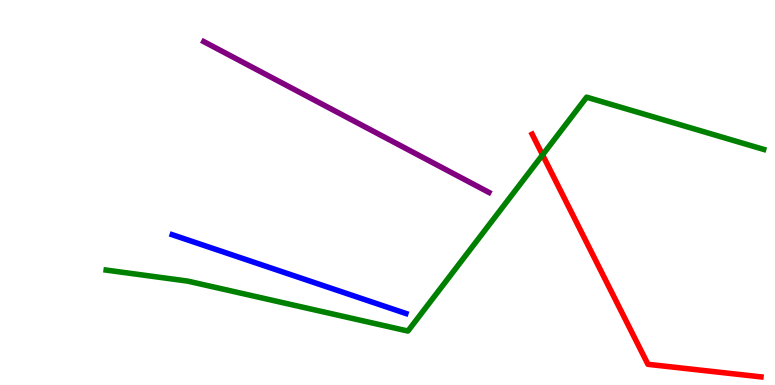[{'lines': ['blue', 'red'], 'intersections': []}, {'lines': ['green', 'red'], 'intersections': [{'x': 7.0, 'y': 5.98}]}, {'lines': ['purple', 'red'], 'intersections': []}, {'lines': ['blue', 'green'], 'intersections': []}, {'lines': ['blue', 'purple'], 'intersections': []}, {'lines': ['green', 'purple'], 'intersections': []}]